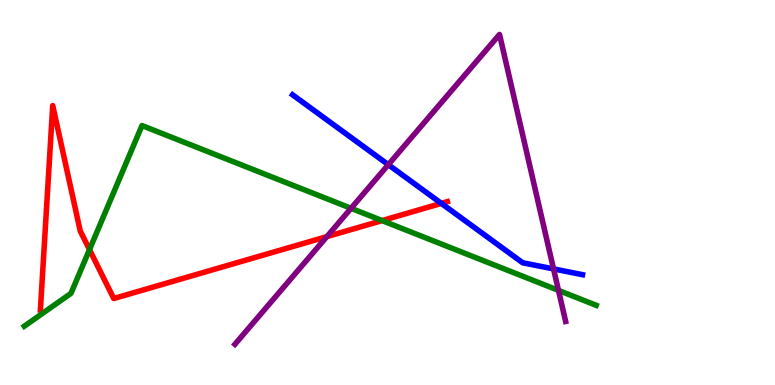[{'lines': ['blue', 'red'], 'intersections': [{'x': 5.69, 'y': 4.72}]}, {'lines': ['green', 'red'], 'intersections': [{'x': 1.15, 'y': 3.52}, {'x': 4.93, 'y': 4.27}]}, {'lines': ['purple', 'red'], 'intersections': [{'x': 4.22, 'y': 3.85}]}, {'lines': ['blue', 'green'], 'intersections': []}, {'lines': ['blue', 'purple'], 'intersections': [{'x': 5.01, 'y': 5.72}, {'x': 7.14, 'y': 3.02}]}, {'lines': ['green', 'purple'], 'intersections': [{'x': 4.53, 'y': 4.59}, {'x': 7.21, 'y': 2.46}]}]